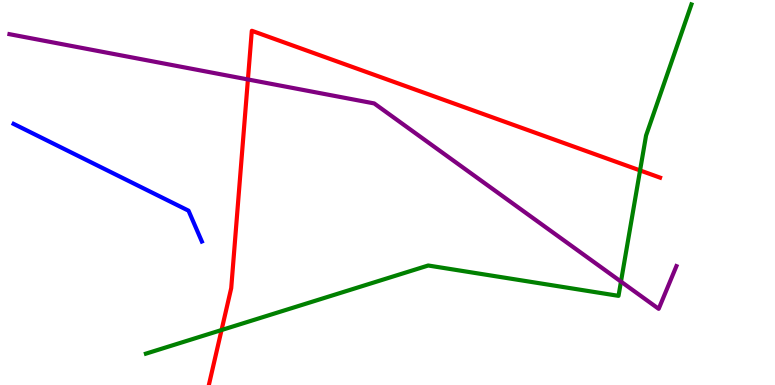[{'lines': ['blue', 'red'], 'intersections': []}, {'lines': ['green', 'red'], 'intersections': [{'x': 2.86, 'y': 1.43}, {'x': 8.26, 'y': 5.57}]}, {'lines': ['purple', 'red'], 'intersections': [{'x': 3.2, 'y': 7.94}]}, {'lines': ['blue', 'green'], 'intersections': []}, {'lines': ['blue', 'purple'], 'intersections': []}, {'lines': ['green', 'purple'], 'intersections': [{'x': 8.01, 'y': 2.69}]}]